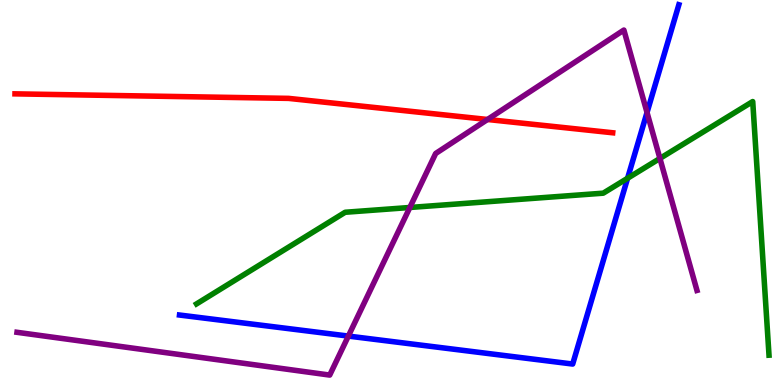[{'lines': ['blue', 'red'], 'intersections': []}, {'lines': ['green', 'red'], 'intersections': []}, {'lines': ['purple', 'red'], 'intersections': [{'x': 6.29, 'y': 6.9}]}, {'lines': ['blue', 'green'], 'intersections': [{'x': 8.1, 'y': 5.37}]}, {'lines': ['blue', 'purple'], 'intersections': [{'x': 4.49, 'y': 1.27}, {'x': 8.35, 'y': 7.08}]}, {'lines': ['green', 'purple'], 'intersections': [{'x': 5.29, 'y': 4.61}, {'x': 8.52, 'y': 5.88}]}]